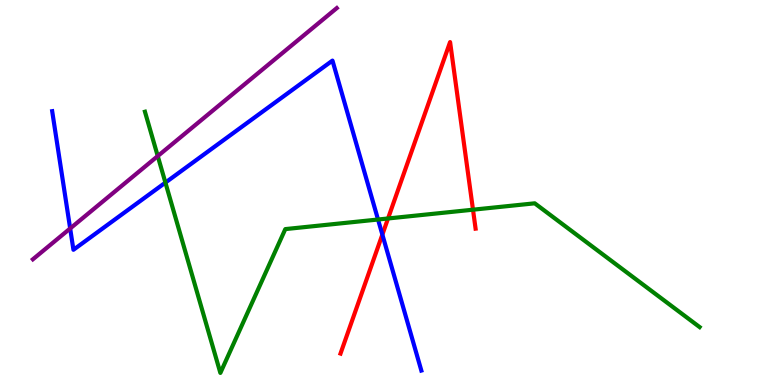[{'lines': ['blue', 'red'], 'intersections': [{'x': 4.93, 'y': 3.91}]}, {'lines': ['green', 'red'], 'intersections': [{'x': 5.01, 'y': 4.33}, {'x': 6.1, 'y': 4.55}]}, {'lines': ['purple', 'red'], 'intersections': []}, {'lines': ['blue', 'green'], 'intersections': [{'x': 2.13, 'y': 5.26}, {'x': 4.88, 'y': 4.3}]}, {'lines': ['blue', 'purple'], 'intersections': [{'x': 0.905, 'y': 4.07}]}, {'lines': ['green', 'purple'], 'intersections': [{'x': 2.04, 'y': 5.95}]}]